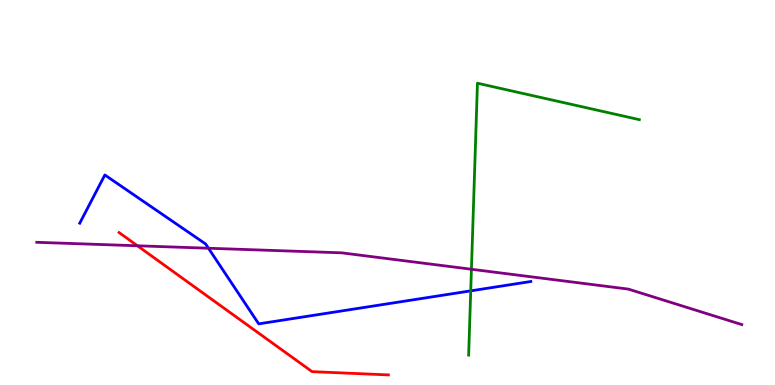[{'lines': ['blue', 'red'], 'intersections': []}, {'lines': ['green', 'red'], 'intersections': []}, {'lines': ['purple', 'red'], 'intersections': [{'x': 1.77, 'y': 3.62}]}, {'lines': ['blue', 'green'], 'intersections': [{'x': 6.07, 'y': 2.45}]}, {'lines': ['blue', 'purple'], 'intersections': [{'x': 2.69, 'y': 3.55}]}, {'lines': ['green', 'purple'], 'intersections': [{'x': 6.08, 'y': 3.01}]}]